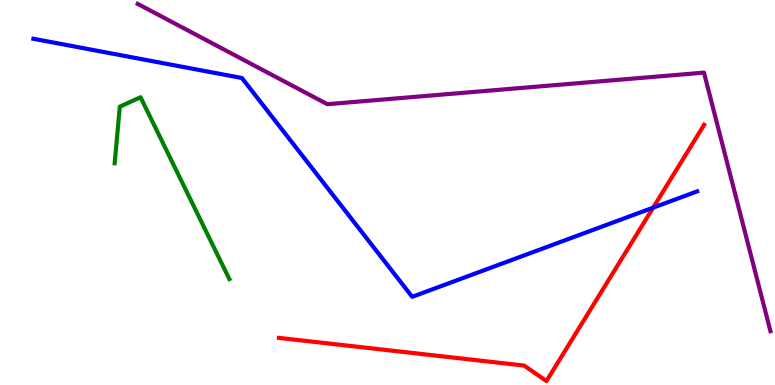[{'lines': ['blue', 'red'], 'intersections': [{'x': 8.43, 'y': 4.61}]}, {'lines': ['green', 'red'], 'intersections': []}, {'lines': ['purple', 'red'], 'intersections': []}, {'lines': ['blue', 'green'], 'intersections': []}, {'lines': ['blue', 'purple'], 'intersections': []}, {'lines': ['green', 'purple'], 'intersections': []}]